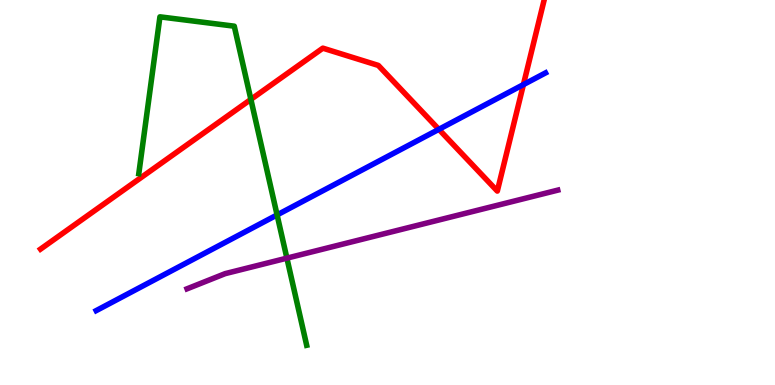[{'lines': ['blue', 'red'], 'intersections': [{'x': 5.66, 'y': 6.64}, {'x': 6.75, 'y': 7.8}]}, {'lines': ['green', 'red'], 'intersections': [{'x': 3.24, 'y': 7.42}]}, {'lines': ['purple', 'red'], 'intersections': []}, {'lines': ['blue', 'green'], 'intersections': [{'x': 3.58, 'y': 4.42}]}, {'lines': ['blue', 'purple'], 'intersections': []}, {'lines': ['green', 'purple'], 'intersections': [{'x': 3.7, 'y': 3.3}]}]